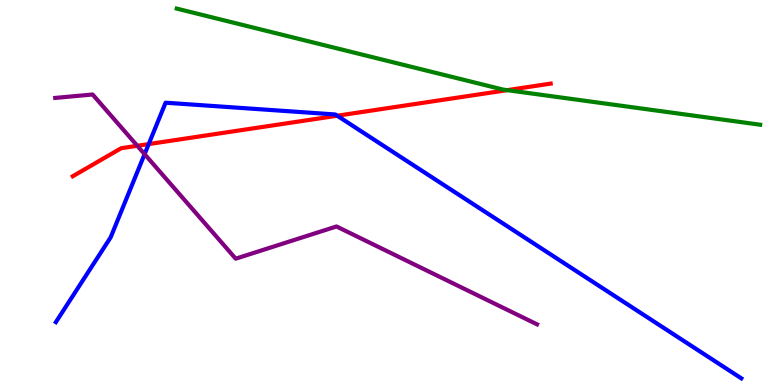[{'lines': ['blue', 'red'], 'intersections': [{'x': 1.92, 'y': 6.26}, {'x': 4.35, 'y': 6.99}]}, {'lines': ['green', 'red'], 'intersections': [{'x': 6.54, 'y': 7.66}]}, {'lines': ['purple', 'red'], 'intersections': [{'x': 1.77, 'y': 6.21}]}, {'lines': ['blue', 'green'], 'intersections': []}, {'lines': ['blue', 'purple'], 'intersections': [{'x': 1.87, 'y': 6.0}]}, {'lines': ['green', 'purple'], 'intersections': []}]